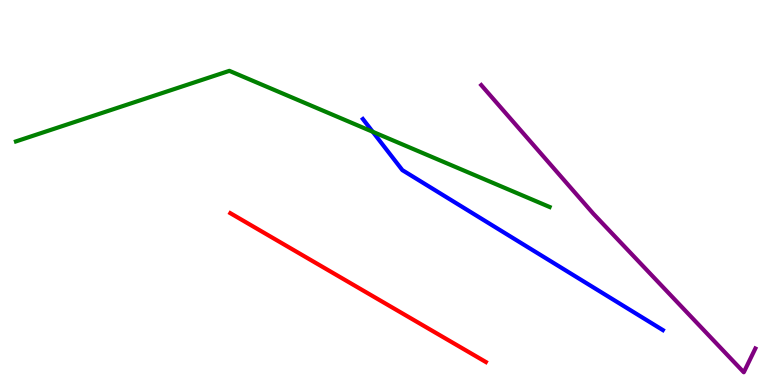[{'lines': ['blue', 'red'], 'intersections': []}, {'lines': ['green', 'red'], 'intersections': []}, {'lines': ['purple', 'red'], 'intersections': []}, {'lines': ['blue', 'green'], 'intersections': [{'x': 4.81, 'y': 6.58}]}, {'lines': ['blue', 'purple'], 'intersections': []}, {'lines': ['green', 'purple'], 'intersections': []}]